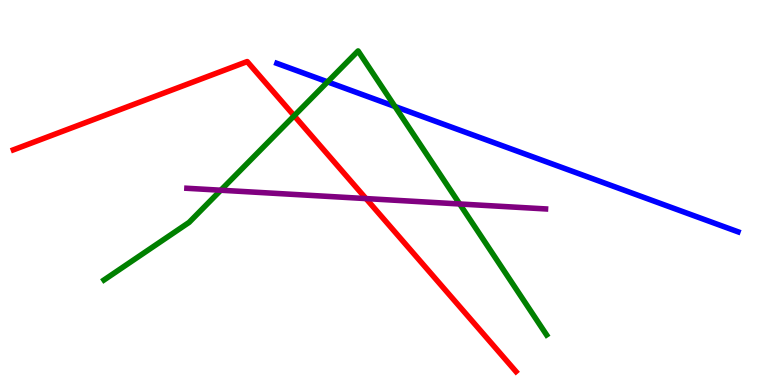[{'lines': ['blue', 'red'], 'intersections': []}, {'lines': ['green', 'red'], 'intersections': [{'x': 3.8, 'y': 6.99}]}, {'lines': ['purple', 'red'], 'intersections': [{'x': 4.72, 'y': 4.84}]}, {'lines': ['blue', 'green'], 'intersections': [{'x': 4.23, 'y': 7.87}, {'x': 5.1, 'y': 7.23}]}, {'lines': ['blue', 'purple'], 'intersections': []}, {'lines': ['green', 'purple'], 'intersections': [{'x': 2.85, 'y': 5.06}, {'x': 5.93, 'y': 4.7}]}]